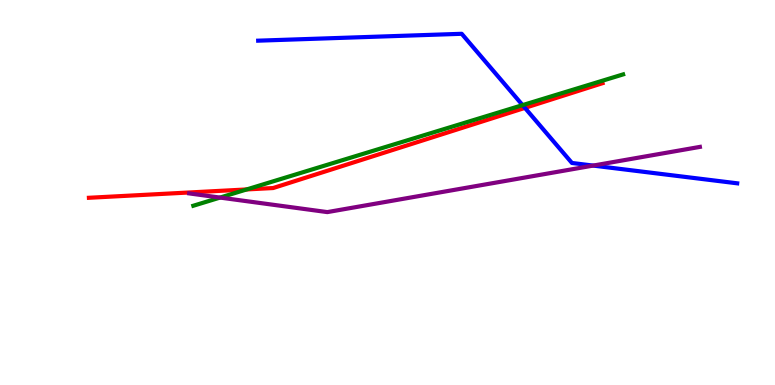[{'lines': ['blue', 'red'], 'intersections': [{'x': 6.77, 'y': 7.2}]}, {'lines': ['green', 'red'], 'intersections': [{'x': 3.18, 'y': 5.08}]}, {'lines': ['purple', 'red'], 'intersections': []}, {'lines': ['blue', 'green'], 'intersections': [{'x': 6.74, 'y': 7.27}]}, {'lines': ['blue', 'purple'], 'intersections': [{'x': 7.65, 'y': 5.7}]}, {'lines': ['green', 'purple'], 'intersections': [{'x': 2.84, 'y': 4.87}]}]